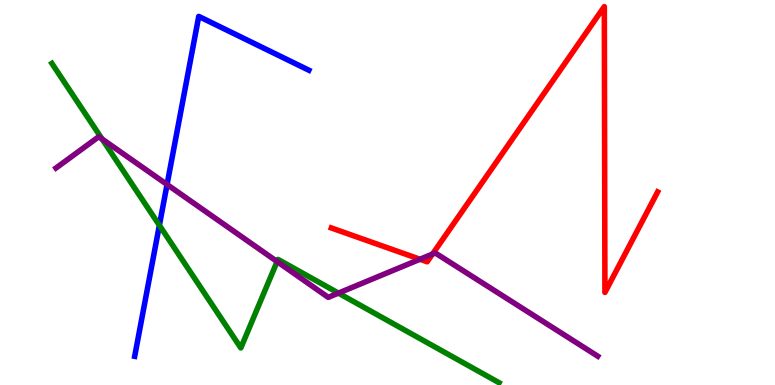[{'lines': ['blue', 'red'], 'intersections': []}, {'lines': ['green', 'red'], 'intersections': []}, {'lines': ['purple', 'red'], 'intersections': [{'x': 5.42, 'y': 3.27}, {'x': 5.58, 'y': 3.4}]}, {'lines': ['blue', 'green'], 'intersections': [{'x': 2.06, 'y': 4.15}]}, {'lines': ['blue', 'purple'], 'intersections': [{'x': 2.16, 'y': 5.21}]}, {'lines': ['green', 'purple'], 'intersections': [{'x': 1.32, 'y': 6.39}, {'x': 3.58, 'y': 3.21}, {'x': 4.37, 'y': 2.39}]}]